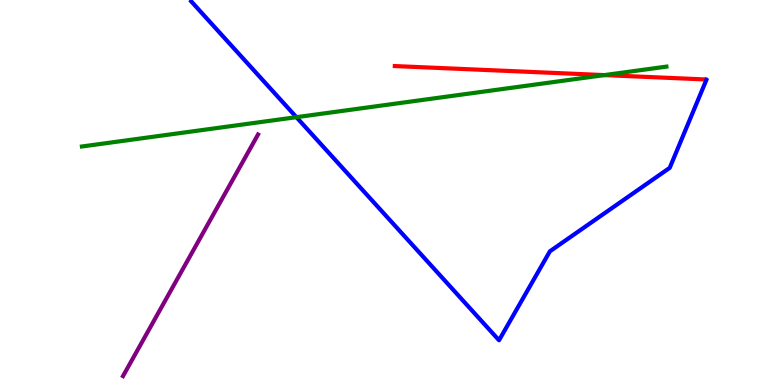[{'lines': ['blue', 'red'], 'intersections': []}, {'lines': ['green', 'red'], 'intersections': [{'x': 7.8, 'y': 8.05}]}, {'lines': ['purple', 'red'], 'intersections': []}, {'lines': ['blue', 'green'], 'intersections': [{'x': 3.82, 'y': 6.96}]}, {'lines': ['blue', 'purple'], 'intersections': []}, {'lines': ['green', 'purple'], 'intersections': []}]